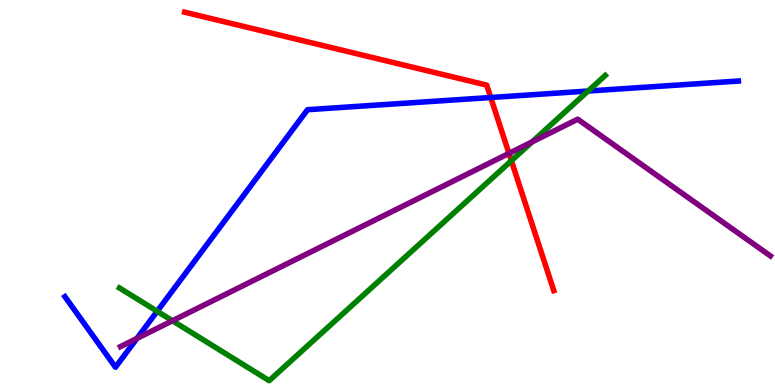[{'lines': ['blue', 'red'], 'intersections': [{'x': 6.33, 'y': 7.47}]}, {'lines': ['green', 'red'], 'intersections': [{'x': 6.6, 'y': 5.83}]}, {'lines': ['purple', 'red'], 'intersections': [{'x': 6.57, 'y': 6.02}]}, {'lines': ['blue', 'green'], 'intersections': [{'x': 2.03, 'y': 1.91}, {'x': 7.59, 'y': 7.64}]}, {'lines': ['blue', 'purple'], 'intersections': [{'x': 1.77, 'y': 1.21}]}, {'lines': ['green', 'purple'], 'intersections': [{'x': 2.23, 'y': 1.67}, {'x': 6.87, 'y': 6.31}]}]